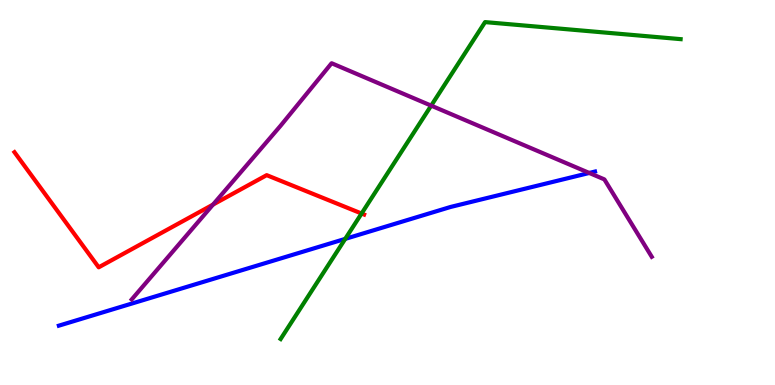[{'lines': ['blue', 'red'], 'intersections': []}, {'lines': ['green', 'red'], 'intersections': [{'x': 4.67, 'y': 4.45}]}, {'lines': ['purple', 'red'], 'intersections': [{'x': 2.75, 'y': 4.69}]}, {'lines': ['blue', 'green'], 'intersections': [{'x': 4.45, 'y': 3.8}]}, {'lines': ['blue', 'purple'], 'intersections': [{'x': 7.6, 'y': 5.51}]}, {'lines': ['green', 'purple'], 'intersections': [{'x': 5.56, 'y': 7.26}]}]